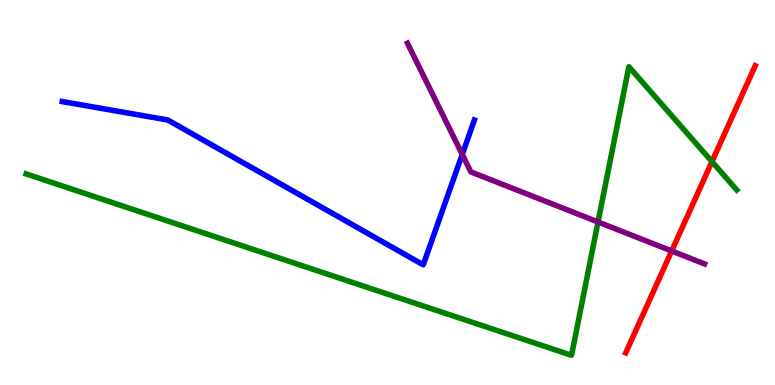[{'lines': ['blue', 'red'], 'intersections': []}, {'lines': ['green', 'red'], 'intersections': [{'x': 9.19, 'y': 5.8}]}, {'lines': ['purple', 'red'], 'intersections': [{'x': 8.67, 'y': 3.48}]}, {'lines': ['blue', 'green'], 'intersections': []}, {'lines': ['blue', 'purple'], 'intersections': [{'x': 5.96, 'y': 5.99}]}, {'lines': ['green', 'purple'], 'intersections': [{'x': 7.72, 'y': 4.23}]}]